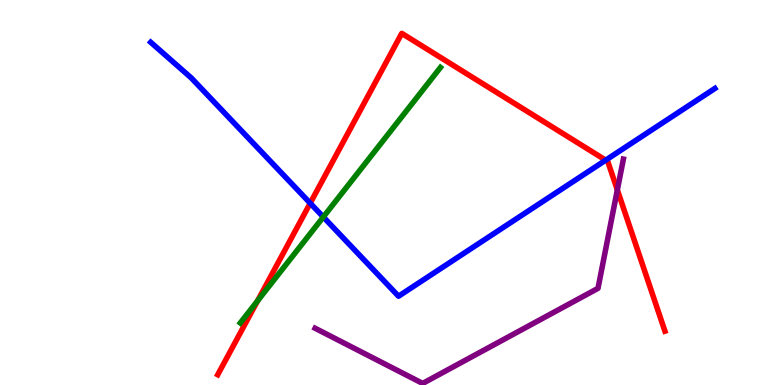[{'lines': ['blue', 'red'], 'intersections': [{'x': 4.0, 'y': 4.72}, {'x': 7.82, 'y': 5.84}]}, {'lines': ['green', 'red'], 'intersections': [{'x': 3.32, 'y': 2.18}]}, {'lines': ['purple', 'red'], 'intersections': [{'x': 7.97, 'y': 5.07}]}, {'lines': ['blue', 'green'], 'intersections': [{'x': 4.17, 'y': 4.36}]}, {'lines': ['blue', 'purple'], 'intersections': []}, {'lines': ['green', 'purple'], 'intersections': []}]